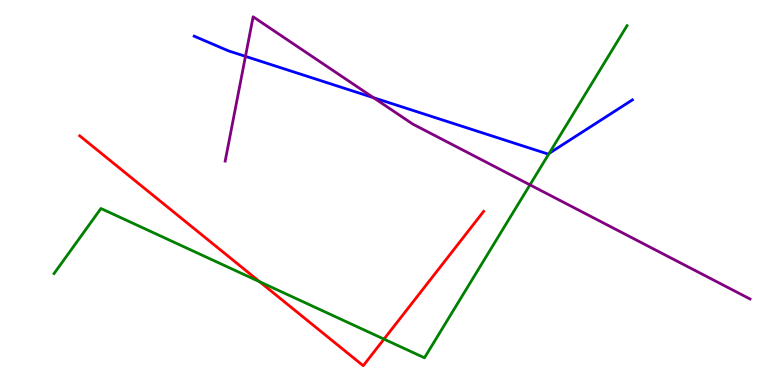[{'lines': ['blue', 'red'], 'intersections': []}, {'lines': ['green', 'red'], 'intersections': [{'x': 3.35, 'y': 2.68}, {'x': 4.95, 'y': 1.19}]}, {'lines': ['purple', 'red'], 'intersections': []}, {'lines': ['blue', 'green'], 'intersections': [{'x': 7.09, 'y': 6.02}]}, {'lines': ['blue', 'purple'], 'intersections': [{'x': 3.17, 'y': 8.54}, {'x': 4.82, 'y': 7.46}]}, {'lines': ['green', 'purple'], 'intersections': [{'x': 6.84, 'y': 5.2}]}]